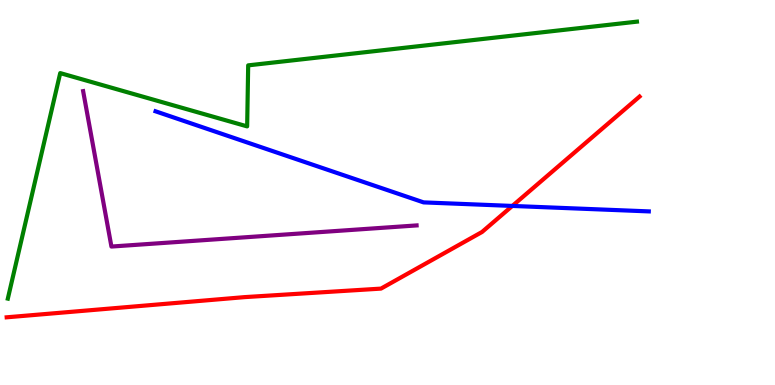[{'lines': ['blue', 'red'], 'intersections': [{'x': 6.61, 'y': 4.65}]}, {'lines': ['green', 'red'], 'intersections': []}, {'lines': ['purple', 'red'], 'intersections': []}, {'lines': ['blue', 'green'], 'intersections': []}, {'lines': ['blue', 'purple'], 'intersections': []}, {'lines': ['green', 'purple'], 'intersections': []}]